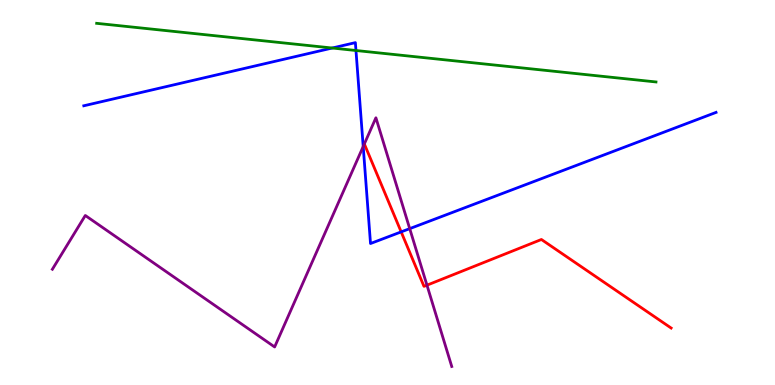[{'lines': ['blue', 'red'], 'intersections': [{'x': 5.18, 'y': 3.98}]}, {'lines': ['green', 'red'], 'intersections': []}, {'lines': ['purple', 'red'], 'intersections': [{'x': 4.7, 'y': 6.26}, {'x': 5.51, 'y': 2.59}]}, {'lines': ['blue', 'green'], 'intersections': [{'x': 4.29, 'y': 8.75}, {'x': 4.59, 'y': 8.69}]}, {'lines': ['blue', 'purple'], 'intersections': [{'x': 4.69, 'y': 6.19}, {'x': 5.29, 'y': 4.06}]}, {'lines': ['green', 'purple'], 'intersections': []}]